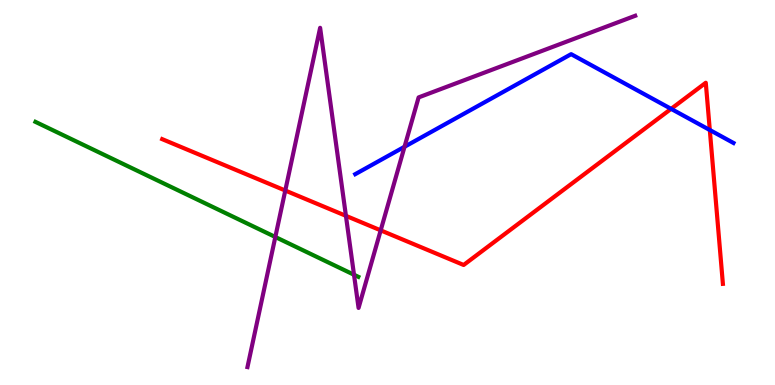[{'lines': ['blue', 'red'], 'intersections': [{'x': 8.66, 'y': 7.17}, {'x': 9.16, 'y': 6.62}]}, {'lines': ['green', 'red'], 'intersections': []}, {'lines': ['purple', 'red'], 'intersections': [{'x': 3.68, 'y': 5.05}, {'x': 4.46, 'y': 4.39}, {'x': 4.91, 'y': 4.02}]}, {'lines': ['blue', 'green'], 'intersections': []}, {'lines': ['blue', 'purple'], 'intersections': [{'x': 5.22, 'y': 6.19}]}, {'lines': ['green', 'purple'], 'intersections': [{'x': 3.55, 'y': 3.84}, {'x': 4.57, 'y': 2.86}]}]